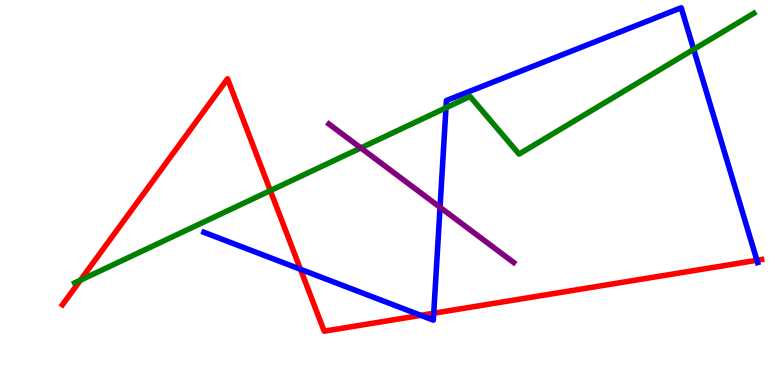[{'lines': ['blue', 'red'], 'intersections': [{'x': 3.88, 'y': 3.01}, {'x': 5.43, 'y': 1.81}, {'x': 5.6, 'y': 1.86}, {'x': 9.77, 'y': 3.24}]}, {'lines': ['green', 'red'], 'intersections': [{'x': 1.04, 'y': 2.72}, {'x': 3.49, 'y': 5.05}]}, {'lines': ['purple', 'red'], 'intersections': []}, {'lines': ['blue', 'green'], 'intersections': [{'x': 5.75, 'y': 7.2}, {'x': 8.95, 'y': 8.72}]}, {'lines': ['blue', 'purple'], 'intersections': [{'x': 5.68, 'y': 4.62}]}, {'lines': ['green', 'purple'], 'intersections': [{'x': 4.66, 'y': 6.16}]}]